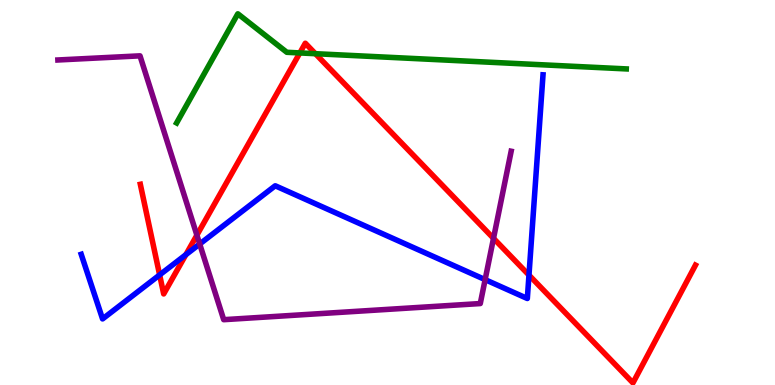[{'lines': ['blue', 'red'], 'intersections': [{'x': 2.06, 'y': 2.86}, {'x': 2.4, 'y': 3.38}, {'x': 6.83, 'y': 2.85}]}, {'lines': ['green', 'red'], 'intersections': [{'x': 3.87, 'y': 8.63}, {'x': 4.07, 'y': 8.61}]}, {'lines': ['purple', 'red'], 'intersections': [{'x': 2.54, 'y': 3.89}, {'x': 6.37, 'y': 3.81}]}, {'lines': ['blue', 'green'], 'intersections': []}, {'lines': ['blue', 'purple'], 'intersections': [{'x': 2.58, 'y': 3.66}, {'x': 6.26, 'y': 2.74}]}, {'lines': ['green', 'purple'], 'intersections': []}]